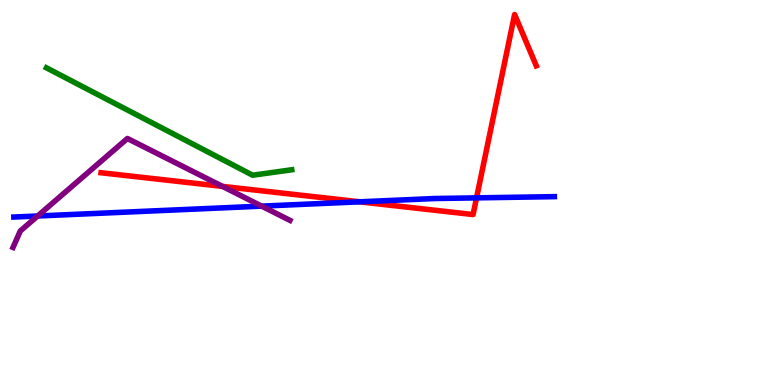[{'lines': ['blue', 'red'], 'intersections': [{'x': 4.64, 'y': 4.76}, {'x': 6.15, 'y': 4.86}]}, {'lines': ['green', 'red'], 'intersections': []}, {'lines': ['purple', 'red'], 'intersections': [{'x': 2.87, 'y': 5.16}]}, {'lines': ['blue', 'green'], 'intersections': []}, {'lines': ['blue', 'purple'], 'intersections': [{'x': 0.486, 'y': 4.39}, {'x': 3.38, 'y': 4.65}]}, {'lines': ['green', 'purple'], 'intersections': []}]